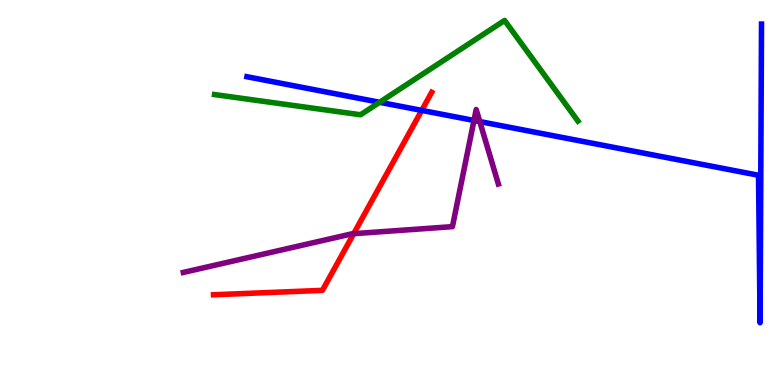[{'lines': ['blue', 'red'], 'intersections': [{'x': 5.44, 'y': 7.13}]}, {'lines': ['green', 'red'], 'intersections': []}, {'lines': ['purple', 'red'], 'intersections': [{'x': 4.56, 'y': 3.93}]}, {'lines': ['blue', 'green'], 'intersections': [{'x': 4.9, 'y': 7.34}]}, {'lines': ['blue', 'purple'], 'intersections': [{'x': 6.12, 'y': 6.87}, {'x': 6.19, 'y': 6.84}]}, {'lines': ['green', 'purple'], 'intersections': []}]